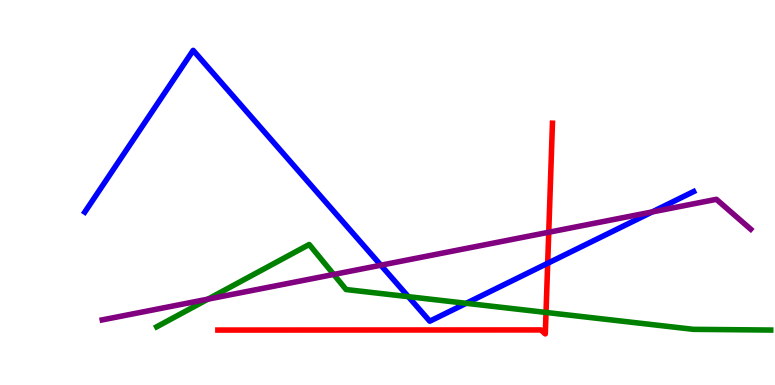[{'lines': ['blue', 'red'], 'intersections': [{'x': 7.07, 'y': 3.16}]}, {'lines': ['green', 'red'], 'intersections': [{'x': 7.05, 'y': 1.88}]}, {'lines': ['purple', 'red'], 'intersections': [{'x': 7.08, 'y': 3.97}]}, {'lines': ['blue', 'green'], 'intersections': [{'x': 5.27, 'y': 2.29}, {'x': 6.02, 'y': 2.12}]}, {'lines': ['blue', 'purple'], 'intersections': [{'x': 4.91, 'y': 3.11}, {'x': 8.42, 'y': 4.49}]}, {'lines': ['green', 'purple'], 'intersections': [{'x': 2.68, 'y': 2.23}, {'x': 4.31, 'y': 2.87}]}]